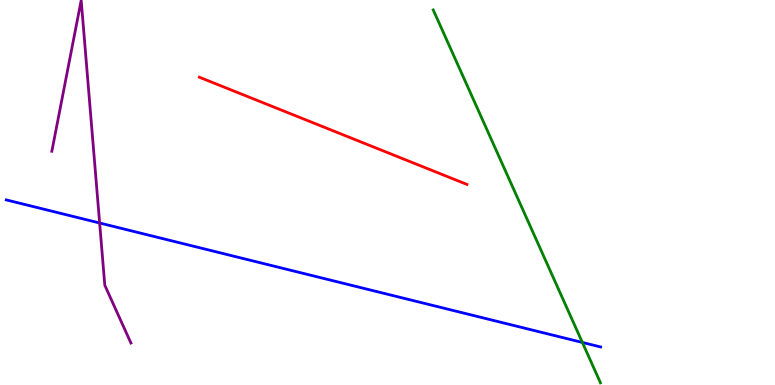[{'lines': ['blue', 'red'], 'intersections': []}, {'lines': ['green', 'red'], 'intersections': []}, {'lines': ['purple', 'red'], 'intersections': []}, {'lines': ['blue', 'green'], 'intersections': [{'x': 7.51, 'y': 1.11}]}, {'lines': ['blue', 'purple'], 'intersections': [{'x': 1.29, 'y': 4.21}]}, {'lines': ['green', 'purple'], 'intersections': []}]